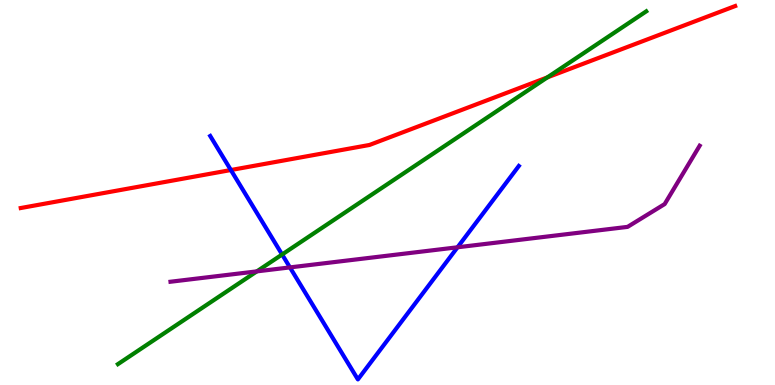[{'lines': ['blue', 'red'], 'intersections': [{'x': 2.98, 'y': 5.58}]}, {'lines': ['green', 'red'], 'intersections': [{'x': 7.06, 'y': 7.99}]}, {'lines': ['purple', 'red'], 'intersections': []}, {'lines': ['blue', 'green'], 'intersections': [{'x': 3.64, 'y': 3.39}]}, {'lines': ['blue', 'purple'], 'intersections': [{'x': 3.74, 'y': 3.05}, {'x': 5.9, 'y': 3.58}]}, {'lines': ['green', 'purple'], 'intersections': [{'x': 3.31, 'y': 2.95}]}]